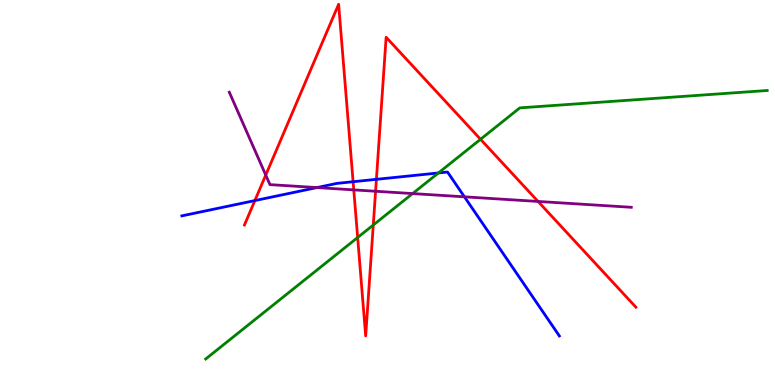[{'lines': ['blue', 'red'], 'intersections': [{'x': 3.29, 'y': 4.79}, {'x': 4.56, 'y': 5.28}, {'x': 4.86, 'y': 5.34}]}, {'lines': ['green', 'red'], 'intersections': [{'x': 4.61, 'y': 3.83}, {'x': 4.82, 'y': 4.16}, {'x': 6.2, 'y': 6.38}]}, {'lines': ['purple', 'red'], 'intersections': [{'x': 3.43, 'y': 5.45}, {'x': 4.56, 'y': 5.07}, {'x': 4.85, 'y': 5.03}, {'x': 6.94, 'y': 4.77}]}, {'lines': ['blue', 'green'], 'intersections': [{'x': 5.66, 'y': 5.51}]}, {'lines': ['blue', 'purple'], 'intersections': [{'x': 4.09, 'y': 5.13}, {'x': 5.99, 'y': 4.89}]}, {'lines': ['green', 'purple'], 'intersections': [{'x': 5.32, 'y': 4.97}]}]